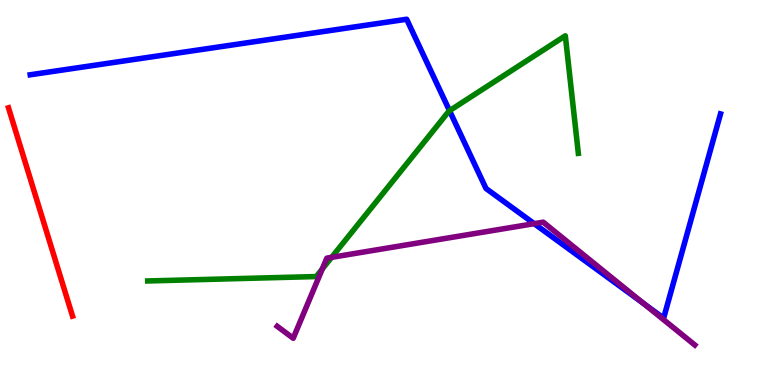[{'lines': ['blue', 'red'], 'intersections': []}, {'lines': ['green', 'red'], 'intersections': []}, {'lines': ['purple', 'red'], 'intersections': []}, {'lines': ['blue', 'green'], 'intersections': [{'x': 5.8, 'y': 7.12}]}, {'lines': ['blue', 'purple'], 'intersections': [{'x': 6.89, 'y': 4.19}, {'x': 8.31, 'y': 2.11}]}, {'lines': ['green', 'purple'], 'intersections': [{'x': 4.16, 'y': 3.01}, {'x': 4.28, 'y': 3.32}]}]